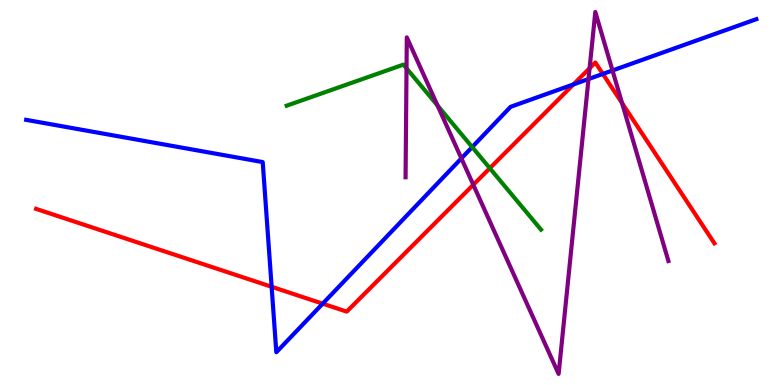[{'lines': ['blue', 'red'], 'intersections': [{'x': 3.5, 'y': 2.55}, {'x': 4.16, 'y': 2.11}, {'x': 7.4, 'y': 7.81}, {'x': 7.78, 'y': 8.08}]}, {'lines': ['green', 'red'], 'intersections': [{'x': 6.32, 'y': 5.63}]}, {'lines': ['purple', 'red'], 'intersections': [{'x': 6.11, 'y': 5.2}, {'x': 7.61, 'y': 8.23}, {'x': 8.03, 'y': 7.32}]}, {'lines': ['blue', 'green'], 'intersections': [{'x': 6.09, 'y': 6.18}]}, {'lines': ['blue', 'purple'], 'intersections': [{'x': 5.95, 'y': 5.89}, {'x': 7.59, 'y': 7.95}, {'x': 7.9, 'y': 8.17}]}, {'lines': ['green', 'purple'], 'intersections': [{'x': 5.25, 'y': 8.23}, {'x': 5.65, 'y': 7.26}]}]